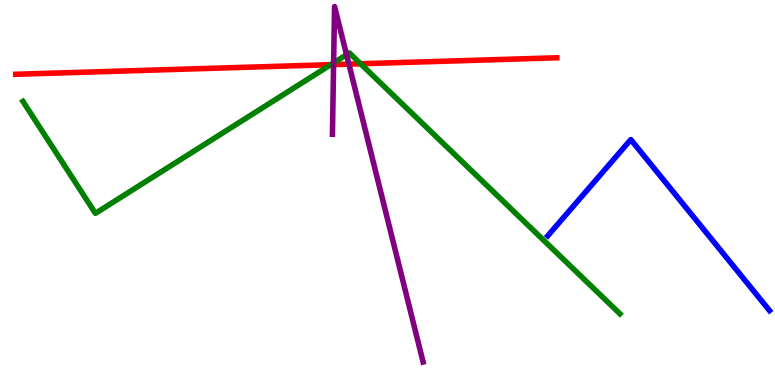[{'lines': ['blue', 'red'], 'intersections': []}, {'lines': ['green', 'red'], 'intersections': [{'x': 4.27, 'y': 8.32}, {'x': 4.65, 'y': 8.34}]}, {'lines': ['purple', 'red'], 'intersections': [{'x': 4.3, 'y': 8.32}, {'x': 4.5, 'y': 8.33}]}, {'lines': ['blue', 'green'], 'intersections': []}, {'lines': ['blue', 'purple'], 'intersections': []}, {'lines': ['green', 'purple'], 'intersections': [{'x': 4.3, 'y': 8.37}, {'x': 4.47, 'y': 8.58}]}]